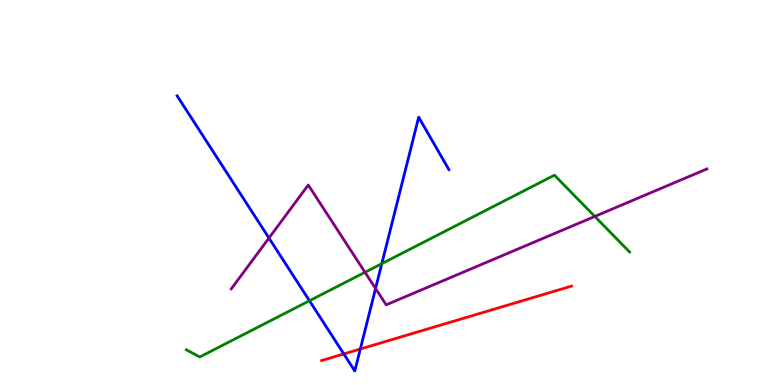[{'lines': ['blue', 'red'], 'intersections': [{'x': 4.44, 'y': 0.807}, {'x': 4.65, 'y': 0.935}]}, {'lines': ['green', 'red'], 'intersections': []}, {'lines': ['purple', 'red'], 'intersections': []}, {'lines': ['blue', 'green'], 'intersections': [{'x': 3.99, 'y': 2.19}, {'x': 4.93, 'y': 3.15}]}, {'lines': ['blue', 'purple'], 'intersections': [{'x': 3.47, 'y': 3.82}, {'x': 4.85, 'y': 2.51}]}, {'lines': ['green', 'purple'], 'intersections': [{'x': 4.71, 'y': 2.93}, {'x': 7.67, 'y': 4.38}]}]